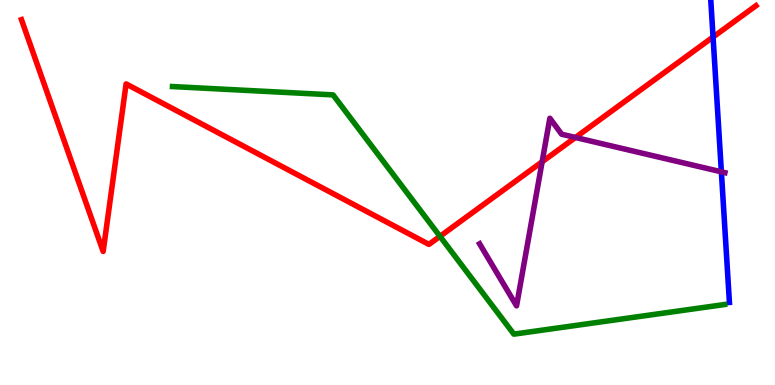[{'lines': ['blue', 'red'], 'intersections': [{'x': 9.2, 'y': 9.04}]}, {'lines': ['green', 'red'], 'intersections': [{'x': 5.68, 'y': 3.86}]}, {'lines': ['purple', 'red'], 'intersections': [{'x': 7.0, 'y': 5.8}, {'x': 7.42, 'y': 6.43}]}, {'lines': ['blue', 'green'], 'intersections': []}, {'lines': ['blue', 'purple'], 'intersections': [{'x': 9.31, 'y': 5.54}]}, {'lines': ['green', 'purple'], 'intersections': []}]